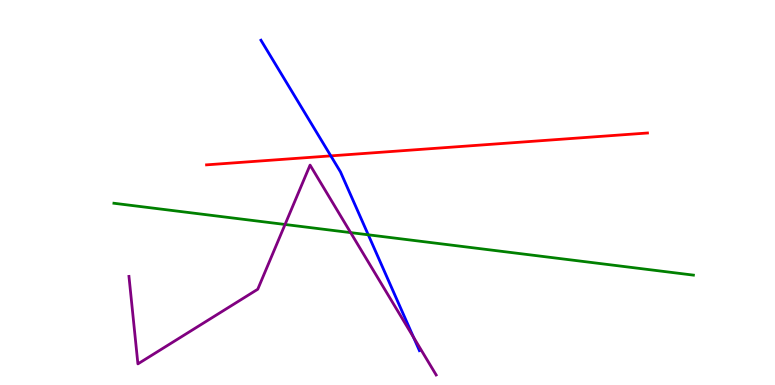[{'lines': ['blue', 'red'], 'intersections': [{'x': 4.27, 'y': 5.95}]}, {'lines': ['green', 'red'], 'intersections': []}, {'lines': ['purple', 'red'], 'intersections': []}, {'lines': ['blue', 'green'], 'intersections': [{'x': 4.75, 'y': 3.9}]}, {'lines': ['blue', 'purple'], 'intersections': [{'x': 5.34, 'y': 1.24}]}, {'lines': ['green', 'purple'], 'intersections': [{'x': 3.68, 'y': 4.17}, {'x': 4.52, 'y': 3.96}]}]